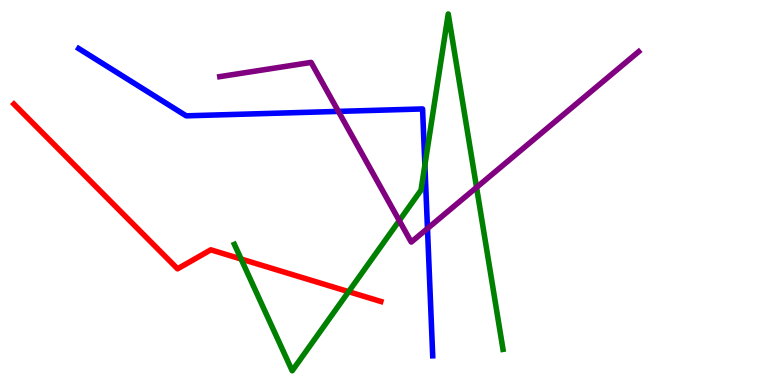[{'lines': ['blue', 'red'], 'intersections': []}, {'lines': ['green', 'red'], 'intersections': [{'x': 3.11, 'y': 3.27}, {'x': 4.5, 'y': 2.42}]}, {'lines': ['purple', 'red'], 'intersections': []}, {'lines': ['blue', 'green'], 'intersections': [{'x': 5.48, 'y': 5.71}]}, {'lines': ['blue', 'purple'], 'intersections': [{'x': 4.37, 'y': 7.11}, {'x': 5.52, 'y': 4.06}]}, {'lines': ['green', 'purple'], 'intersections': [{'x': 5.15, 'y': 4.27}, {'x': 6.15, 'y': 5.13}]}]